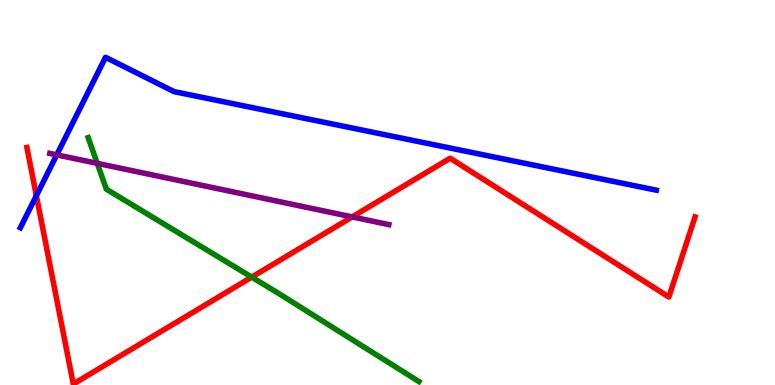[{'lines': ['blue', 'red'], 'intersections': [{'x': 0.469, 'y': 4.92}]}, {'lines': ['green', 'red'], 'intersections': [{'x': 3.25, 'y': 2.8}]}, {'lines': ['purple', 'red'], 'intersections': [{'x': 4.54, 'y': 4.37}]}, {'lines': ['blue', 'green'], 'intersections': []}, {'lines': ['blue', 'purple'], 'intersections': [{'x': 0.733, 'y': 5.98}]}, {'lines': ['green', 'purple'], 'intersections': [{'x': 1.25, 'y': 5.76}]}]